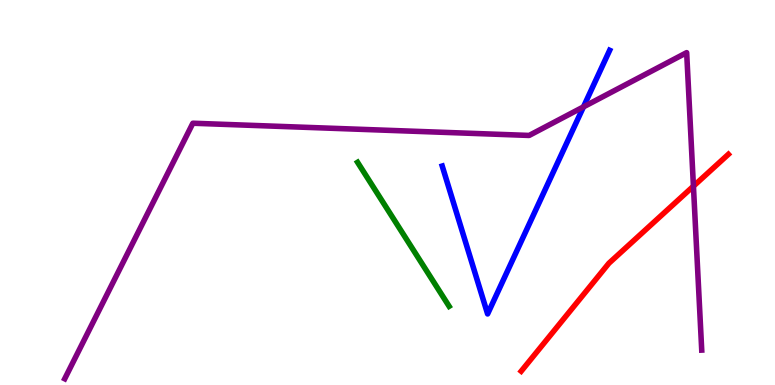[{'lines': ['blue', 'red'], 'intersections': []}, {'lines': ['green', 'red'], 'intersections': []}, {'lines': ['purple', 'red'], 'intersections': [{'x': 8.95, 'y': 5.16}]}, {'lines': ['blue', 'green'], 'intersections': []}, {'lines': ['blue', 'purple'], 'intersections': [{'x': 7.53, 'y': 7.22}]}, {'lines': ['green', 'purple'], 'intersections': []}]